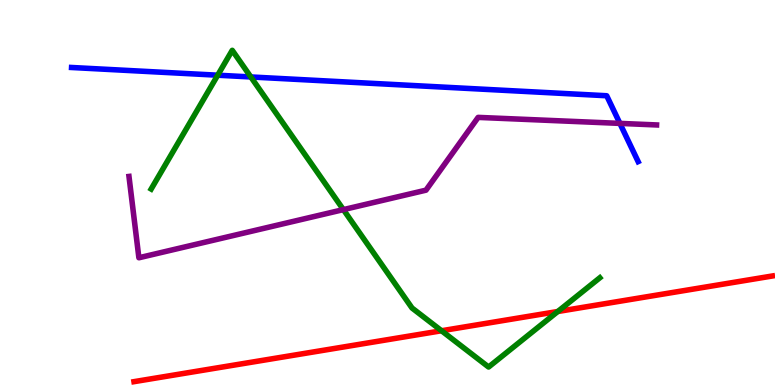[{'lines': ['blue', 'red'], 'intersections': []}, {'lines': ['green', 'red'], 'intersections': [{'x': 5.7, 'y': 1.41}, {'x': 7.2, 'y': 1.91}]}, {'lines': ['purple', 'red'], 'intersections': []}, {'lines': ['blue', 'green'], 'intersections': [{'x': 2.81, 'y': 8.05}, {'x': 3.24, 'y': 8.0}]}, {'lines': ['blue', 'purple'], 'intersections': [{'x': 8.0, 'y': 6.8}]}, {'lines': ['green', 'purple'], 'intersections': [{'x': 4.43, 'y': 4.56}]}]